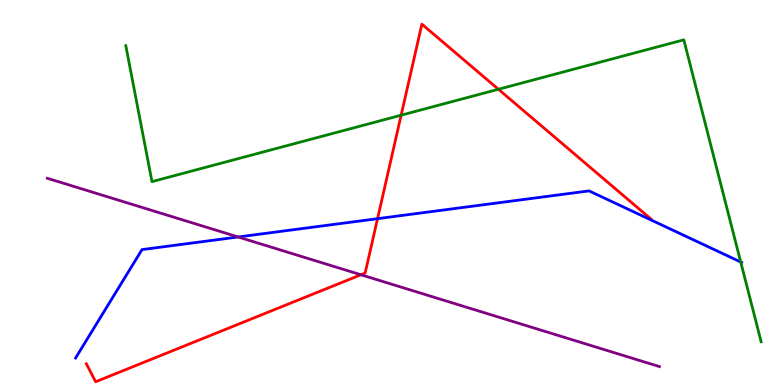[{'lines': ['blue', 'red'], 'intersections': [{'x': 4.87, 'y': 4.32}]}, {'lines': ['green', 'red'], 'intersections': [{'x': 5.18, 'y': 7.01}, {'x': 6.43, 'y': 7.68}]}, {'lines': ['purple', 'red'], 'intersections': [{'x': 4.66, 'y': 2.86}]}, {'lines': ['blue', 'green'], 'intersections': [{'x': 9.56, 'y': 3.19}]}, {'lines': ['blue', 'purple'], 'intersections': [{'x': 3.07, 'y': 3.84}]}, {'lines': ['green', 'purple'], 'intersections': []}]